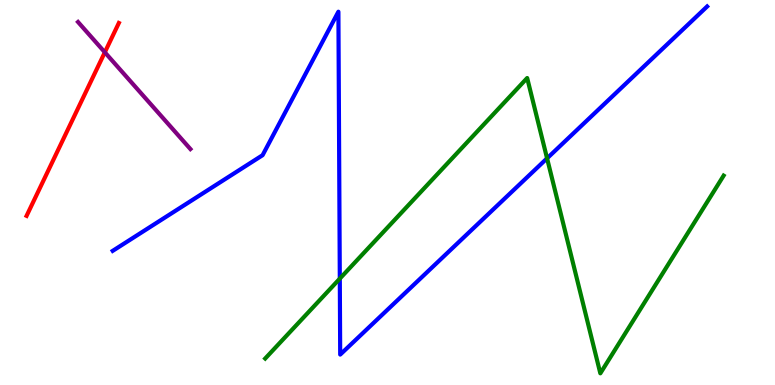[{'lines': ['blue', 'red'], 'intersections': []}, {'lines': ['green', 'red'], 'intersections': []}, {'lines': ['purple', 'red'], 'intersections': [{'x': 1.35, 'y': 8.64}]}, {'lines': ['blue', 'green'], 'intersections': [{'x': 4.38, 'y': 2.76}, {'x': 7.06, 'y': 5.89}]}, {'lines': ['blue', 'purple'], 'intersections': []}, {'lines': ['green', 'purple'], 'intersections': []}]